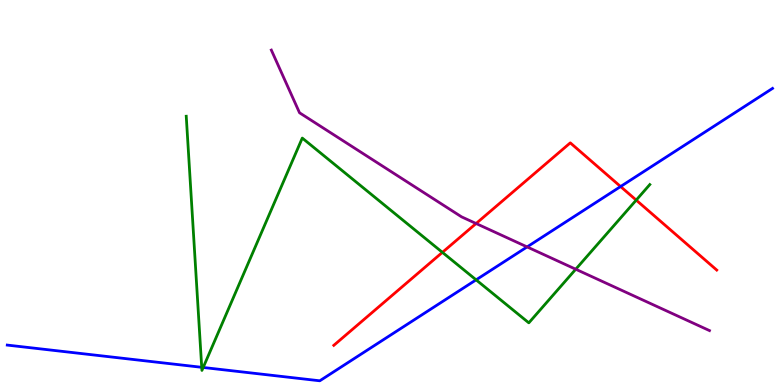[{'lines': ['blue', 'red'], 'intersections': [{'x': 8.01, 'y': 5.15}]}, {'lines': ['green', 'red'], 'intersections': [{'x': 5.71, 'y': 3.45}, {'x': 8.21, 'y': 4.8}]}, {'lines': ['purple', 'red'], 'intersections': [{'x': 6.14, 'y': 4.19}]}, {'lines': ['blue', 'green'], 'intersections': [{'x': 2.6, 'y': 0.46}, {'x': 2.62, 'y': 0.455}, {'x': 6.14, 'y': 2.73}]}, {'lines': ['blue', 'purple'], 'intersections': [{'x': 6.8, 'y': 3.59}]}, {'lines': ['green', 'purple'], 'intersections': [{'x': 7.43, 'y': 3.01}]}]